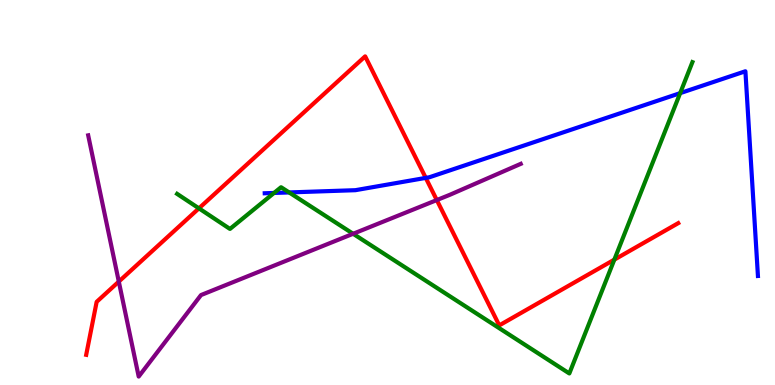[{'lines': ['blue', 'red'], 'intersections': [{'x': 5.49, 'y': 5.38}]}, {'lines': ['green', 'red'], 'intersections': [{'x': 2.57, 'y': 4.59}, {'x': 7.93, 'y': 3.26}]}, {'lines': ['purple', 'red'], 'intersections': [{'x': 1.53, 'y': 2.69}, {'x': 5.64, 'y': 4.8}]}, {'lines': ['blue', 'green'], 'intersections': [{'x': 3.54, 'y': 4.99}, {'x': 3.73, 'y': 5.0}, {'x': 8.78, 'y': 7.58}]}, {'lines': ['blue', 'purple'], 'intersections': []}, {'lines': ['green', 'purple'], 'intersections': [{'x': 4.56, 'y': 3.93}]}]